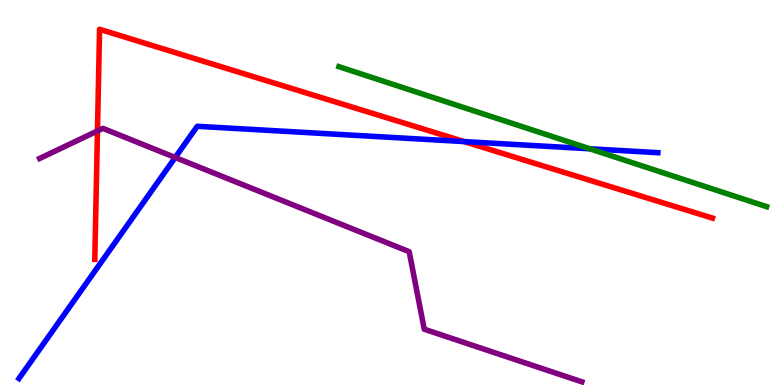[{'lines': ['blue', 'red'], 'intersections': [{'x': 5.99, 'y': 6.32}]}, {'lines': ['green', 'red'], 'intersections': []}, {'lines': ['purple', 'red'], 'intersections': [{'x': 1.26, 'y': 6.6}]}, {'lines': ['blue', 'green'], 'intersections': [{'x': 7.61, 'y': 6.14}]}, {'lines': ['blue', 'purple'], 'intersections': [{'x': 2.26, 'y': 5.91}]}, {'lines': ['green', 'purple'], 'intersections': []}]